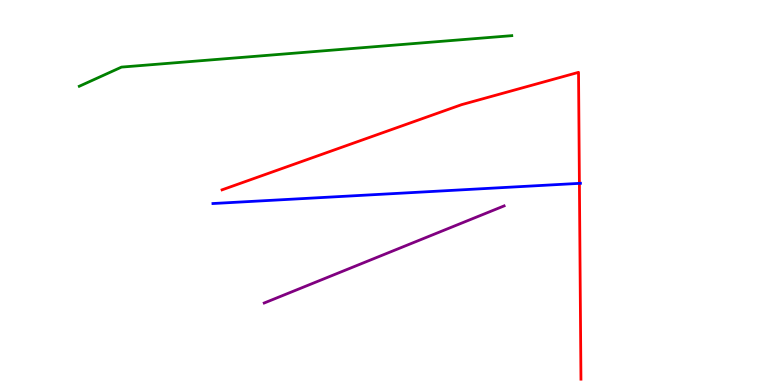[{'lines': ['blue', 'red'], 'intersections': [{'x': 7.48, 'y': 5.24}]}, {'lines': ['green', 'red'], 'intersections': []}, {'lines': ['purple', 'red'], 'intersections': []}, {'lines': ['blue', 'green'], 'intersections': []}, {'lines': ['blue', 'purple'], 'intersections': []}, {'lines': ['green', 'purple'], 'intersections': []}]